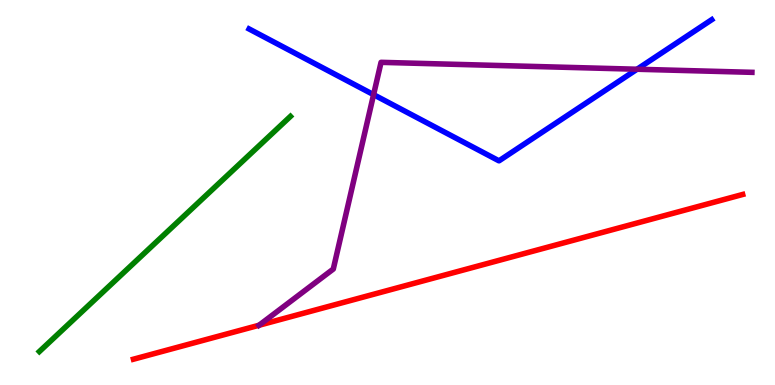[{'lines': ['blue', 'red'], 'intersections': []}, {'lines': ['green', 'red'], 'intersections': []}, {'lines': ['purple', 'red'], 'intersections': [{'x': 3.34, 'y': 1.55}]}, {'lines': ['blue', 'green'], 'intersections': []}, {'lines': ['blue', 'purple'], 'intersections': [{'x': 4.82, 'y': 7.54}, {'x': 8.22, 'y': 8.2}]}, {'lines': ['green', 'purple'], 'intersections': []}]